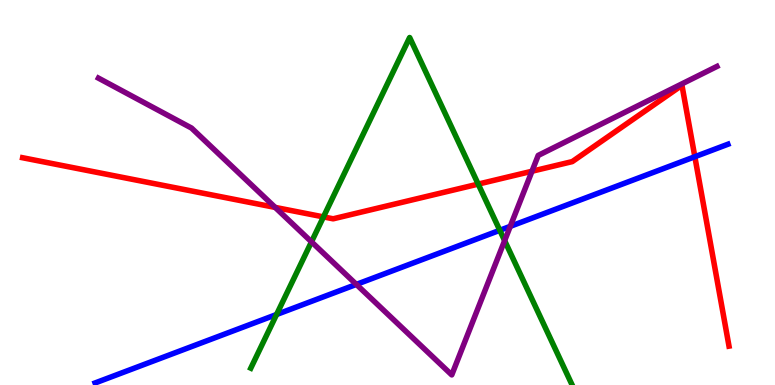[{'lines': ['blue', 'red'], 'intersections': [{'x': 8.97, 'y': 5.93}]}, {'lines': ['green', 'red'], 'intersections': [{'x': 4.17, 'y': 4.37}, {'x': 6.17, 'y': 5.22}]}, {'lines': ['purple', 'red'], 'intersections': [{'x': 3.55, 'y': 4.61}, {'x': 6.86, 'y': 5.55}]}, {'lines': ['blue', 'green'], 'intersections': [{'x': 3.57, 'y': 1.83}, {'x': 6.45, 'y': 4.02}]}, {'lines': ['blue', 'purple'], 'intersections': [{'x': 4.6, 'y': 2.61}, {'x': 6.58, 'y': 4.12}]}, {'lines': ['green', 'purple'], 'intersections': [{'x': 4.02, 'y': 3.72}, {'x': 6.51, 'y': 3.75}]}]